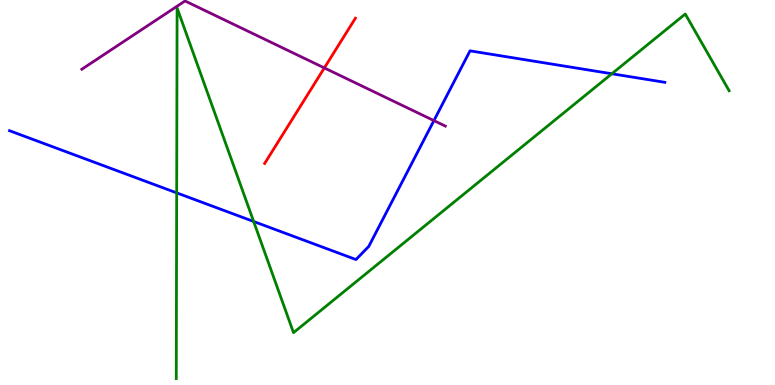[{'lines': ['blue', 'red'], 'intersections': []}, {'lines': ['green', 'red'], 'intersections': []}, {'lines': ['purple', 'red'], 'intersections': [{'x': 4.19, 'y': 8.24}]}, {'lines': ['blue', 'green'], 'intersections': [{'x': 2.28, 'y': 4.99}, {'x': 3.27, 'y': 4.25}, {'x': 7.89, 'y': 8.08}]}, {'lines': ['blue', 'purple'], 'intersections': [{'x': 5.6, 'y': 6.87}]}, {'lines': ['green', 'purple'], 'intersections': []}]